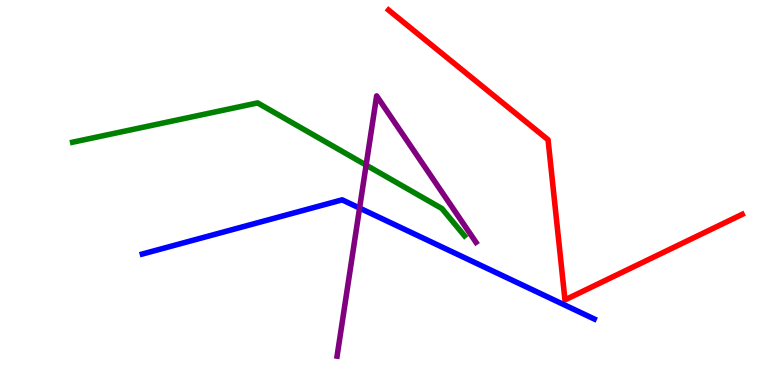[{'lines': ['blue', 'red'], 'intersections': []}, {'lines': ['green', 'red'], 'intersections': []}, {'lines': ['purple', 'red'], 'intersections': []}, {'lines': ['blue', 'green'], 'intersections': []}, {'lines': ['blue', 'purple'], 'intersections': [{'x': 4.64, 'y': 4.6}]}, {'lines': ['green', 'purple'], 'intersections': [{'x': 4.72, 'y': 5.71}]}]